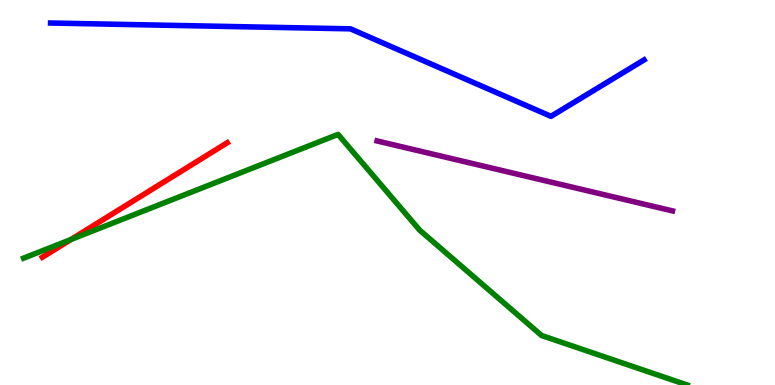[{'lines': ['blue', 'red'], 'intersections': []}, {'lines': ['green', 'red'], 'intersections': [{'x': 0.916, 'y': 3.78}]}, {'lines': ['purple', 'red'], 'intersections': []}, {'lines': ['blue', 'green'], 'intersections': []}, {'lines': ['blue', 'purple'], 'intersections': []}, {'lines': ['green', 'purple'], 'intersections': []}]